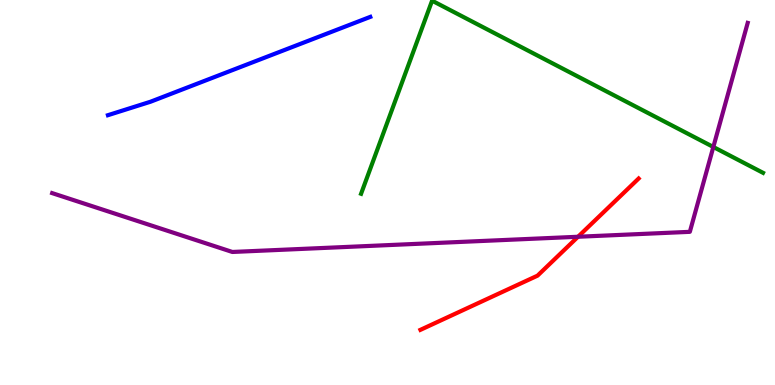[{'lines': ['blue', 'red'], 'intersections': []}, {'lines': ['green', 'red'], 'intersections': []}, {'lines': ['purple', 'red'], 'intersections': [{'x': 7.46, 'y': 3.85}]}, {'lines': ['blue', 'green'], 'intersections': []}, {'lines': ['blue', 'purple'], 'intersections': []}, {'lines': ['green', 'purple'], 'intersections': [{'x': 9.2, 'y': 6.18}]}]